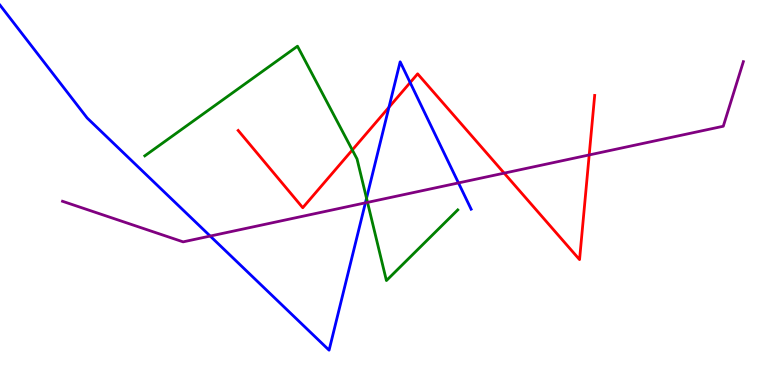[{'lines': ['blue', 'red'], 'intersections': [{'x': 5.02, 'y': 7.21}, {'x': 5.29, 'y': 7.86}]}, {'lines': ['green', 'red'], 'intersections': [{'x': 4.55, 'y': 6.1}]}, {'lines': ['purple', 'red'], 'intersections': [{'x': 6.51, 'y': 5.5}, {'x': 7.6, 'y': 5.98}]}, {'lines': ['blue', 'green'], 'intersections': [{'x': 4.73, 'y': 4.85}]}, {'lines': ['blue', 'purple'], 'intersections': [{'x': 2.71, 'y': 3.87}, {'x': 4.71, 'y': 4.73}, {'x': 5.92, 'y': 5.25}]}, {'lines': ['green', 'purple'], 'intersections': [{'x': 4.74, 'y': 4.74}]}]